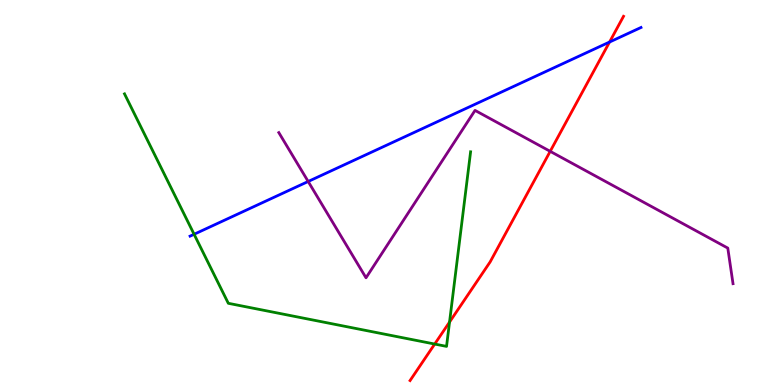[{'lines': ['blue', 'red'], 'intersections': [{'x': 7.87, 'y': 8.91}]}, {'lines': ['green', 'red'], 'intersections': [{'x': 5.61, 'y': 1.06}, {'x': 5.8, 'y': 1.63}]}, {'lines': ['purple', 'red'], 'intersections': [{'x': 7.1, 'y': 6.07}]}, {'lines': ['blue', 'green'], 'intersections': [{'x': 2.5, 'y': 3.92}]}, {'lines': ['blue', 'purple'], 'intersections': [{'x': 3.98, 'y': 5.29}]}, {'lines': ['green', 'purple'], 'intersections': []}]